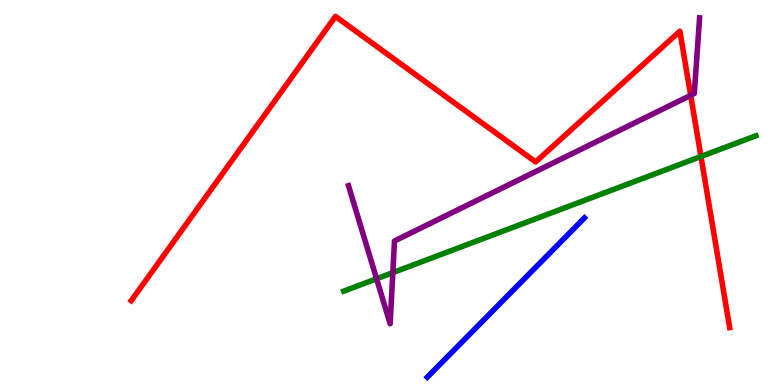[{'lines': ['blue', 'red'], 'intersections': []}, {'lines': ['green', 'red'], 'intersections': [{'x': 9.04, 'y': 5.94}]}, {'lines': ['purple', 'red'], 'intersections': [{'x': 8.91, 'y': 7.52}]}, {'lines': ['blue', 'green'], 'intersections': []}, {'lines': ['blue', 'purple'], 'intersections': []}, {'lines': ['green', 'purple'], 'intersections': [{'x': 4.86, 'y': 2.76}, {'x': 5.07, 'y': 2.92}]}]